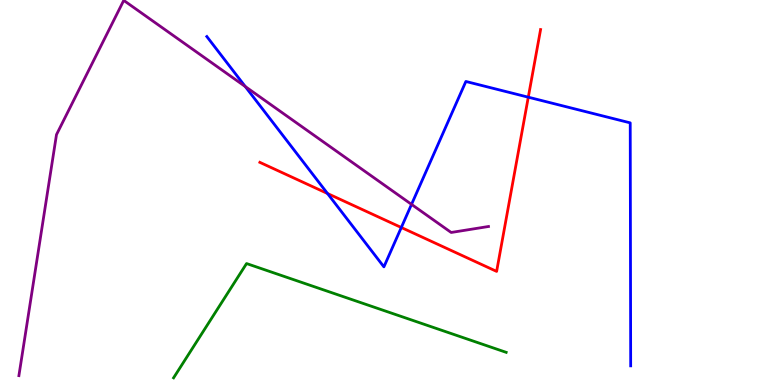[{'lines': ['blue', 'red'], 'intersections': [{'x': 4.23, 'y': 4.97}, {'x': 5.18, 'y': 4.09}, {'x': 6.82, 'y': 7.48}]}, {'lines': ['green', 'red'], 'intersections': []}, {'lines': ['purple', 'red'], 'intersections': []}, {'lines': ['blue', 'green'], 'intersections': []}, {'lines': ['blue', 'purple'], 'intersections': [{'x': 3.16, 'y': 7.75}, {'x': 5.31, 'y': 4.69}]}, {'lines': ['green', 'purple'], 'intersections': []}]